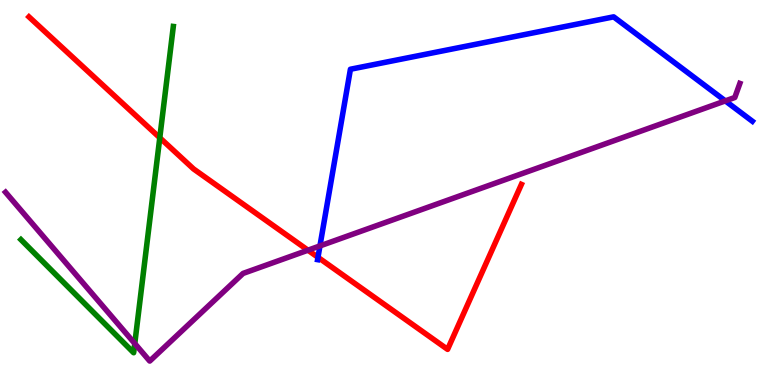[{'lines': ['blue', 'red'], 'intersections': [{'x': 4.1, 'y': 3.32}]}, {'lines': ['green', 'red'], 'intersections': [{'x': 2.06, 'y': 6.42}]}, {'lines': ['purple', 'red'], 'intersections': [{'x': 3.97, 'y': 3.5}]}, {'lines': ['blue', 'green'], 'intersections': []}, {'lines': ['blue', 'purple'], 'intersections': [{'x': 4.13, 'y': 3.61}, {'x': 9.36, 'y': 7.38}]}, {'lines': ['green', 'purple'], 'intersections': [{'x': 1.74, 'y': 1.08}]}]